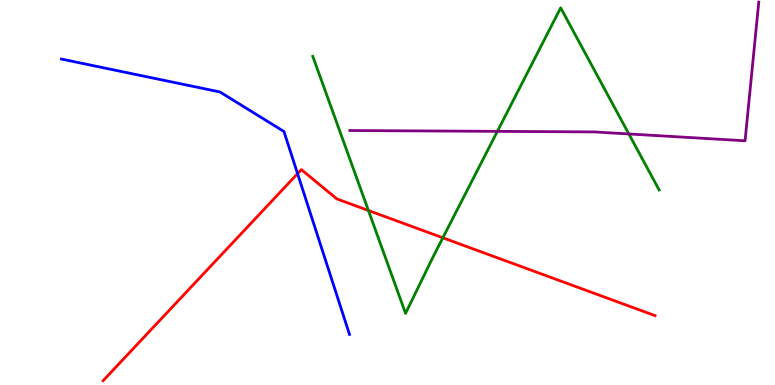[{'lines': ['blue', 'red'], 'intersections': [{'x': 3.84, 'y': 5.49}]}, {'lines': ['green', 'red'], 'intersections': [{'x': 4.75, 'y': 4.53}, {'x': 5.71, 'y': 3.82}]}, {'lines': ['purple', 'red'], 'intersections': []}, {'lines': ['blue', 'green'], 'intersections': []}, {'lines': ['blue', 'purple'], 'intersections': []}, {'lines': ['green', 'purple'], 'intersections': [{'x': 6.42, 'y': 6.59}, {'x': 8.11, 'y': 6.52}]}]